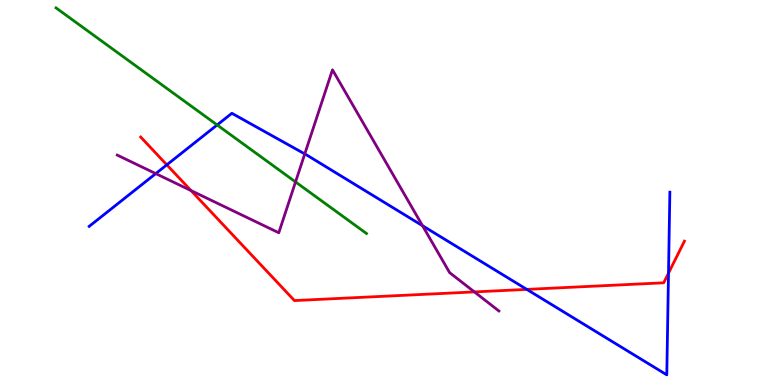[{'lines': ['blue', 'red'], 'intersections': [{'x': 2.15, 'y': 5.72}, {'x': 6.8, 'y': 2.48}, {'x': 8.63, 'y': 2.91}]}, {'lines': ['green', 'red'], 'intersections': []}, {'lines': ['purple', 'red'], 'intersections': [{'x': 2.46, 'y': 5.05}, {'x': 6.12, 'y': 2.42}]}, {'lines': ['blue', 'green'], 'intersections': [{'x': 2.8, 'y': 6.75}]}, {'lines': ['blue', 'purple'], 'intersections': [{'x': 2.01, 'y': 5.49}, {'x': 3.93, 'y': 6.0}, {'x': 5.45, 'y': 4.14}]}, {'lines': ['green', 'purple'], 'intersections': [{'x': 3.81, 'y': 5.27}]}]